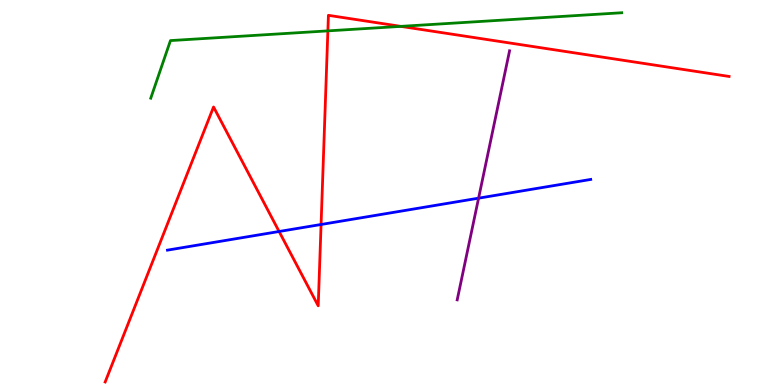[{'lines': ['blue', 'red'], 'intersections': [{'x': 3.6, 'y': 3.99}, {'x': 4.14, 'y': 4.17}]}, {'lines': ['green', 'red'], 'intersections': [{'x': 4.23, 'y': 9.2}, {'x': 5.17, 'y': 9.31}]}, {'lines': ['purple', 'red'], 'intersections': []}, {'lines': ['blue', 'green'], 'intersections': []}, {'lines': ['blue', 'purple'], 'intersections': [{'x': 6.18, 'y': 4.85}]}, {'lines': ['green', 'purple'], 'intersections': []}]